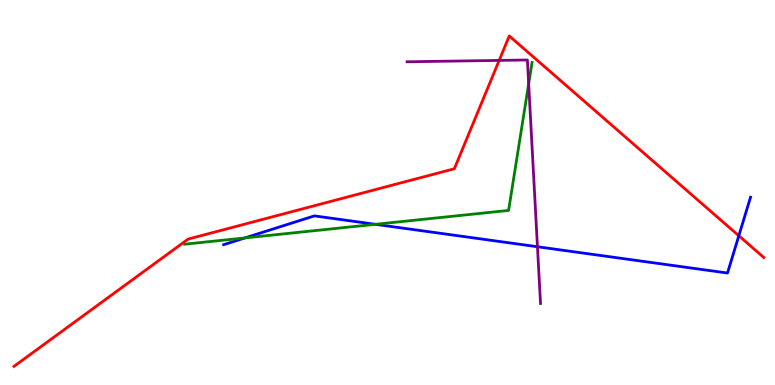[{'lines': ['blue', 'red'], 'intersections': [{'x': 9.53, 'y': 3.88}]}, {'lines': ['green', 'red'], 'intersections': []}, {'lines': ['purple', 'red'], 'intersections': [{'x': 6.44, 'y': 8.43}]}, {'lines': ['blue', 'green'], 'intersections': [{'x': 3.16, 'y': 3.82}, {'x': 4.84, 'y': 4.17}]}, {'lines': ['blue', 'purple'], 'intersections': [{'x': 6.93, 'y': 3.59}]}, {'lines': ['green', 'purple'], 'intersections': [{'x': 6.82, 'y': 7.82}]}]